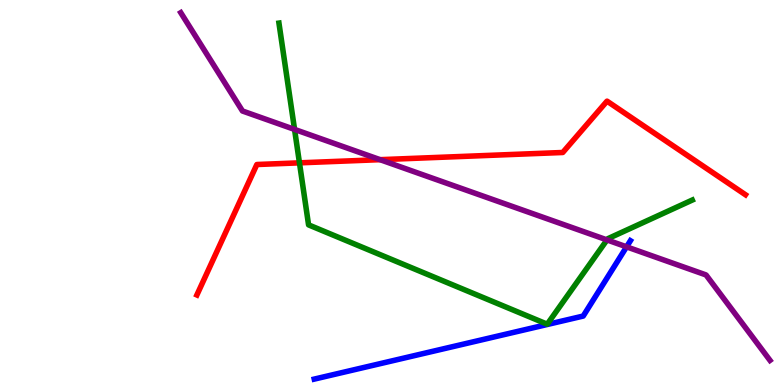[{'lines': ['blue', 'red'], 'intersections': []}, {'lines': ['green', 'red'], 'intersections': [{'x': 3.86, 'y': 5.77}]}, {'lines': ['purple', 'red'], 'intersections': [{'x': 4.9, 'y': 5.85}]}, {'lines': ['blue', 'green'], 'intersections': []}, {'lines': ['blue', 'purple'], 'intersections': [{'x': 8.08, 'y': 3.59}]}, {'lines': ['green', 'purple'], 'intersections': [{'x': 3.8, 'y': 6.64}, {'x': 7.83, 'y': 3.77}]}]